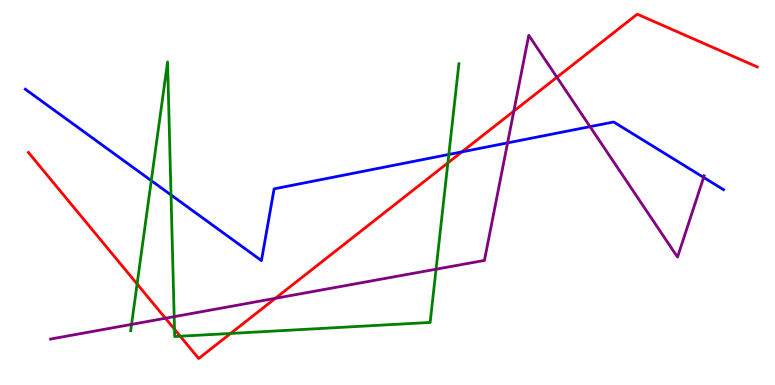[{'lines': ['blue', 'red'], 'intersections': [{'x': 5.96, 'y': 6.06}]}, {'lines': ['green', 'red'], 'intersections': [{'x': 1.77, 'y': 2.62}, {'x': 2.25, 'y': 1.45}, {'x': 2.33, 'y': 1.27}, {'x': 2.98, 'y': 1.34}, {'x': 5.78, 'y': 5.77}]}, {'lines': ['purple', 'red'], 'intersections': [{'x': 2.13, 'y': 1.73}, {'x': 3.55, 'y': 2.25}, {'x': 6.63, 'y': 7.11}, {'x': 7.19, 'y': 7.99}]}, {'lines': ['blue', 'green'], 'intersections': [{'x': 1.95, 'y': 5.31}, {'x': 2.21, 'y': 4.94}, {'x': 5.79, 'y': 5.99}]}, {'lines': ['blue', 'purple'], 'intersections': [{'x': 6.55, 'y': 6.29}, {'x': 7.61, 'y': 6.71}, {'x': 9.08, 'y': 5.39}]}, {'lines': ['green', 'purple'], 'intersections': [{'x': 1.7, 'y': 1.57}, {'x': 2.25, 'y': 1.78}, {'x': 5.63, 'y': 3.01}]}]